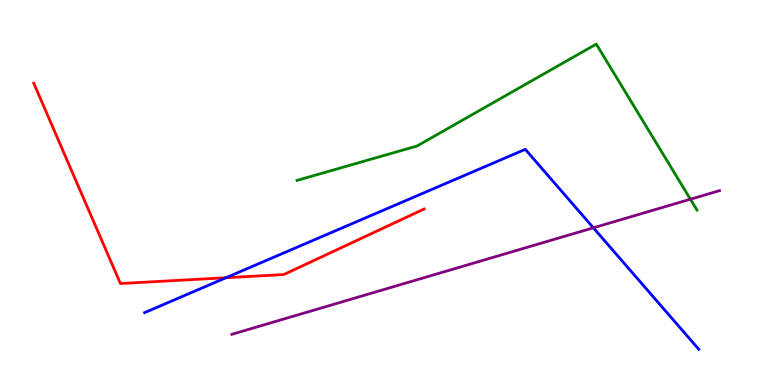[{'lines': ['blue', 'red'], 'intersections': [{'x': 2.92, 'y': 2.79}]}, {'lines': ['green', 'red'], 'intersections': []}, {'lines': ['purple', 'red'], 'intersections': []}, {'lines': ['blue', 'green'], 'intersections': []}, {'lines': ['blue', 'purple'], 'intersections': [{'x': 7.66, 'y': 4.08}]}, {'lines': ['green', 'purple'], 'intersections': [{'x': 8.91, 'y': 4.83}]}]